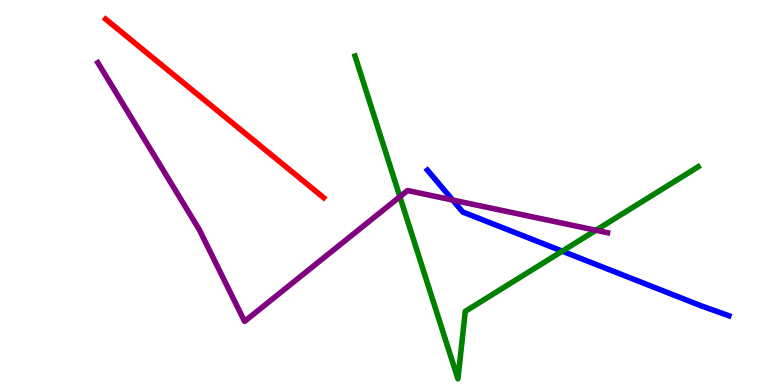[{'lines': ['blue', 'red'], 'intersections': []}, {'lines': ['green', 'red'], 'intersections': []}, {'lines': ['purple', 'red'], 'intersections': []}, {'lines': ['blue', 'green'], 'intersections': [{'x': 7.25, 'y': 3.48}]}, {'lines': ['blue', 'purple'], 'intersections': [{'x': 5.84, 'y': 4.8}]}, {'lines': ['green', 'purple'], 'intersections': [{'x': 5.16, 'y': 4.89}, {'x': 7.69, 'y': 4.02}]}]